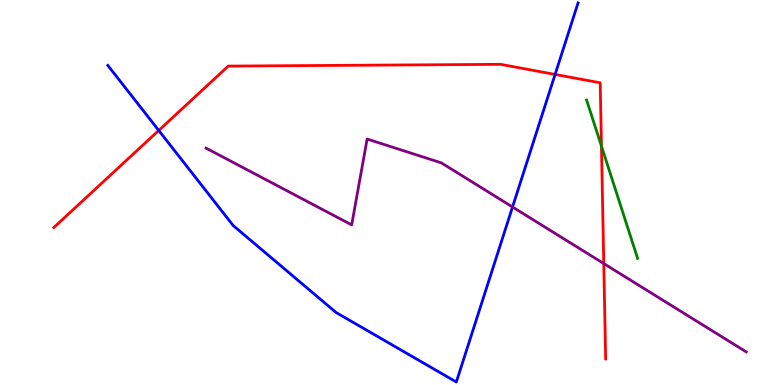[{'lines': ['blue', 'red'], 'intersections': [{'x': 2.05, 'y': 6.61}, {'x': 7.16, 'y': 8.07}]}, {'lines': ['green', 'red'], 'intersections': [{'x': 7.76, 'y': 6.2}]}, {'lines': ['purple', 'red'], 'intersections': [{'x': 7.79, 'y': 3.15}]}, {'lines': ['blue', 'green'], 'intersections': []}, {'lines': ['blue', 'purple'], 'intersections': [{'x': 6.61, 'y': 4.62}]}, {'lines': ['green', 'purple'], 'intersections': []}]